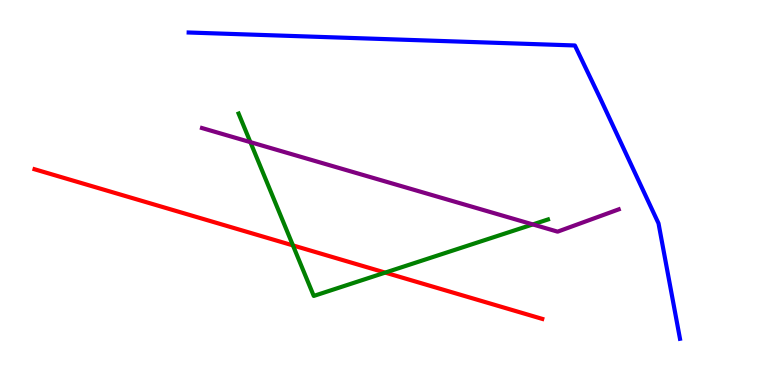[{'lines': ['blue', 'red'], 'intersections': []}, {'lines': ['green', 'red'], 'intersections': [{'x': 3.78, 'y': 3.63}, {'x': 4.97, 'y': 2.92}]}, {'lines': ['purple', 'red'], 'intersections': []}, {'lines': ['blue', 'green'], 'intersections': []}, {'lines': ['blue', 'purple'], 'intersections': []}, {'lines': ['green', 'purple'], 'intersections': [{'x': 3.23, 'y': 6.31}, {'x': 6.87, 'y': 4.17}]}]